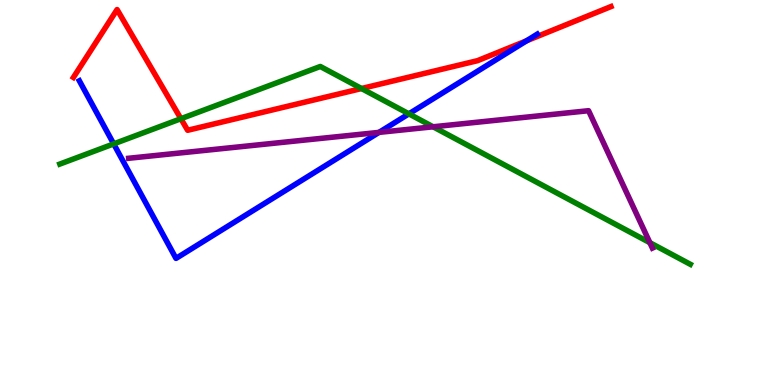[{'lines': ['blue', 'red'], 'intersections': [{'x': 6.79, 'y': 8.94}]}, {'lines': ['green', 'red'], 'intersections': [{'x': 2.33, 'y': 6.92}, {'x': 4.66, 'y': 7.7}]}, {'lines': ['purple', 'red'], 'intersections': []}, {'lines': ['blue', 'green'], 'intersections': [{'x': 1.47, 'y': 6.26}, {'x': 5.28, 'y': 7.04}]}, {'lines': ['blue', 'purple'], 'intersections': [{'x': 4.89, 'y': 6.56}]}, {'lines': ['green', 'purple'], 'intersections': [{'x': 5.59, 'y': 6.71}, {'x': 8.39, 'y': 3.7}]}]